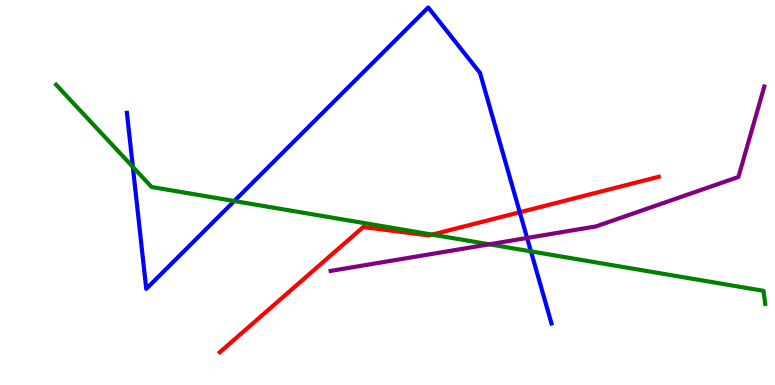[{'lines': ['blue', 'red'], 'intersections': [{'x': 6.71, 'y': 4.49}]}, {'lines': ['green', 'red'], 'intersections': [{'x': 5.58, 'y': 3.91}]}, {'lines': ['purple', 'red'], 'intersections': []}, {'lines': ['blue', 'green'], 'intersections': [{'x': 1.71, 'y': 5.66}, {'x': 3.02, 'y': 4.78}, {'x': 6.85, 'y': 3.47}]}, {'lines': ['blue', 'purple'], 'intersections': [{'x': 6.8, 'y': 3.82}]}, {'lines': ['green', 'purple'], 'intersections': [{'x': 6.31, 'y': 3.65}]}]